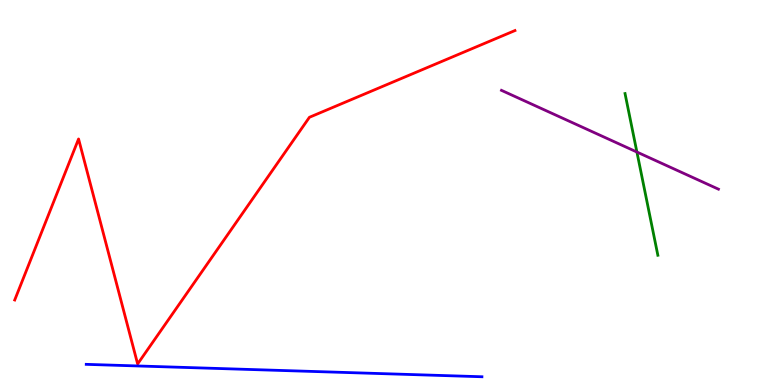[{'lines': ['blue', 'red'], 'intersections': []}, {'lines': ['green', 'red'], 'intersections': []}, {'lines': ['purple', 'red'], 'intersections': []}, {'lines': ['blue', 'green'], 'intersections': []}, {'lines': ['blue', 'purple'], 'intersections': []}, {'lines': ['green', 'purple'], 'intersections': [{'x': 8.22, 'y': 6.05}]}]